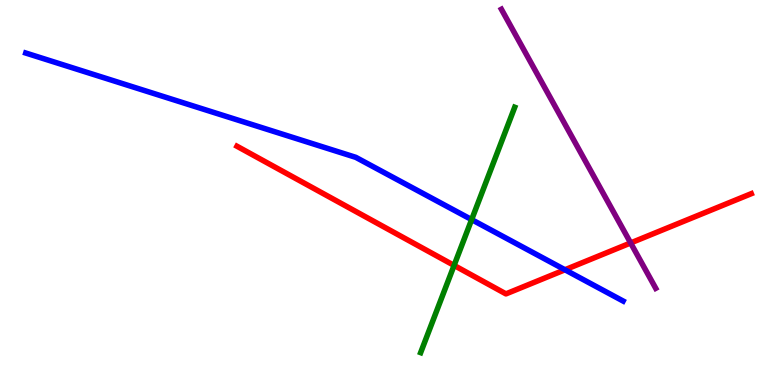[{'lines': ['blue', 'red'], 'intersections': [{'x': 7.29, 'y': 2.99}]}, {'lines': ['green', 'red'], 'intersections': [{'x': 5.86, 'y': 3.11}]}, {'lines': ['purple', 'red'], 'intersections': [{'x': 8.14, 'y': 3.69}]}, {'lines': ['blue', 'green'], 'intersections': [{'x': 6.09, 'y': 4.3}]}, {'lines': ['blue', 'purple'], 'intersections': []}, {'lines': ['green', 'purple'], 'intersections': []}]